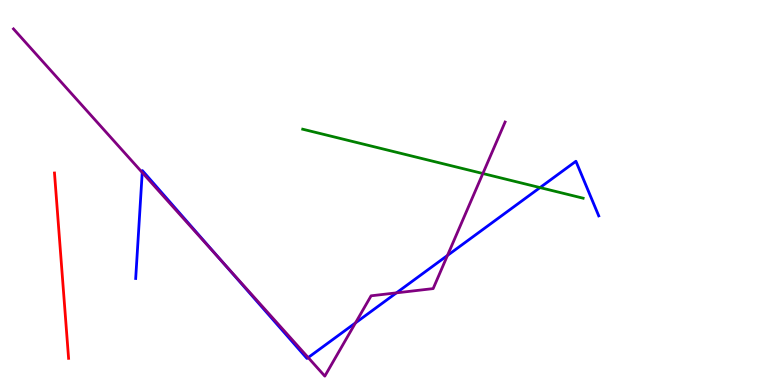[{'lines': ['blue', 'red'], 'intersections': []}, {'lines': ['green', 'red'], 'intersections': []}, {'lines': ['purple', 'red'], 'intersections': []}, {'lines': ['blue', 'green'], 'intersections': [{'x': 6.97, 'y': 5.13}]}, {'lines': ['blue', 'purple'], 'intersections': [{'x': 1.84, 'y': 5.52}, {'x': 2.86, 'y': 3.22}, {'x': 3.98, 'y': 0.712}, {'x': 4.59, 'y': 1.61}, {'x': 5.12, 'y': 2.39}, {'x': 5.77, 'y': 3.37}]}, {'lines': ['green', 'purple'], 'intersections': [{'x': 6.23, 'y': 5.49}]}]